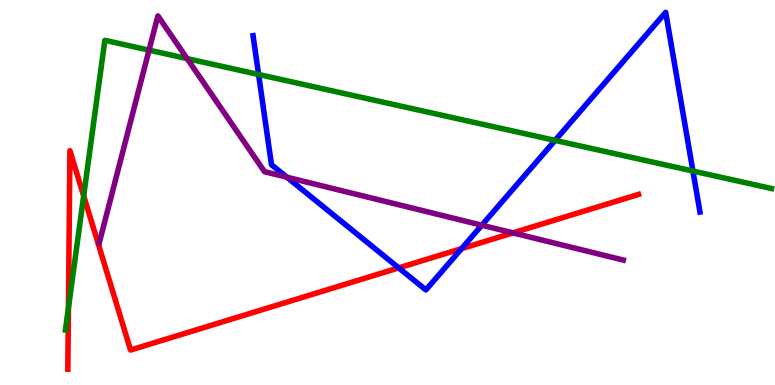[{'lines': ['blue', 'red'], 'intersections': [{'x': 5.14, 'y': 3.04}, {'x': 5.96, 'y': 3.54}]}, {'lines': ['green', 'red'], 'intersections': [{'x': 0.883, 'y': 2.0}, {'x': 1.08, 'y': 4.91}]}, {'lines': ['purple', 'red'], 'intersections': [{'x': 6.62, 'y': 3.95}]}, {'lines': ['blue', 'green'], 'intersections': [{'x': 3.34, 'y': 8.07}, {'x': 7.16, 'y': 6.35}, {'x': 8.94, 'y': 5.56}]}, {'lines': ['blue', 'purple'], 'intersections': [{'x': 3.7, 'y': 5.4}, {'x': 6.22, 'y': 4.15}]}, {'lines': ['green', 'purple'], 'intersections': [{'x': 1.92, 'y': 8.7}, {'x': 2.41, 'y': 8.48}]}]